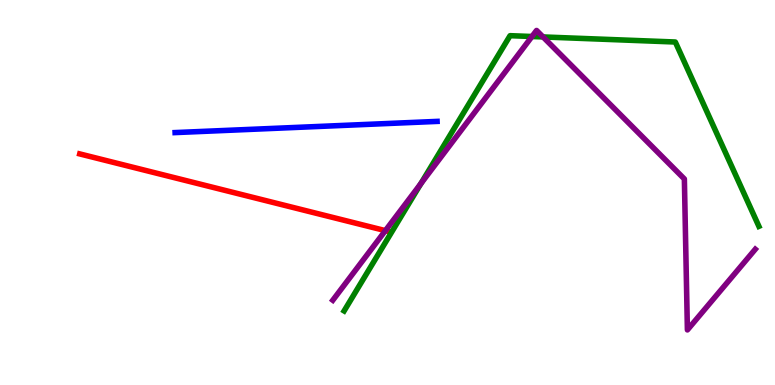[{'lines': ['blue', 'red'], 'intersections': []}, {'lines': ['green', 'red'], 'intersections': []}, {'lines': ['purple', 'red'], 'intersections': [{'x': 4.97, 'y': 4.01}]}, {'lines': ['blue', 'green'], 'intersections': []}, {'lines': ['blue', 'purple'], 'intersections': []}, {'lines': ['green', 'purple'], 'intersections': [{'x': 5.43, 'y': 5.23}, {'x': 6.86, 'y': 9.05}, {'x': 7.01, 'y': 9.04}]}]